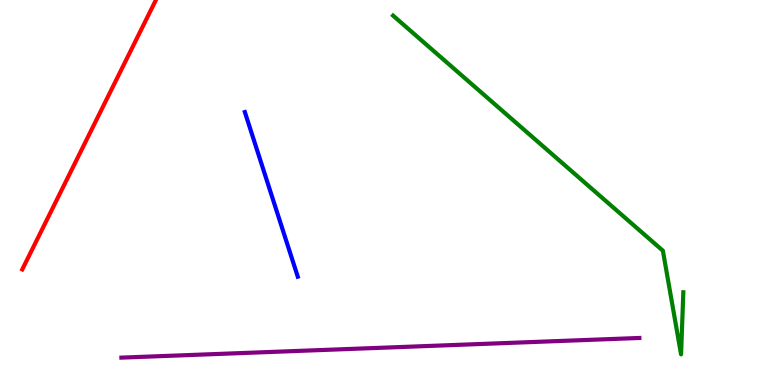[{'lines': ['blue', 'red'], 'intersections': []}, {'lines': ['green', 'red'], 'intersections': []}, {'lines': ['purple', 'red'], 'intersections': []}, {'lines': ['blue', 'green'], 'intersections': []}, {'lines': ['blue', 'purple'], 'intersections': []}, {'lines': ['green', 'purple'], 'intersections': []}]